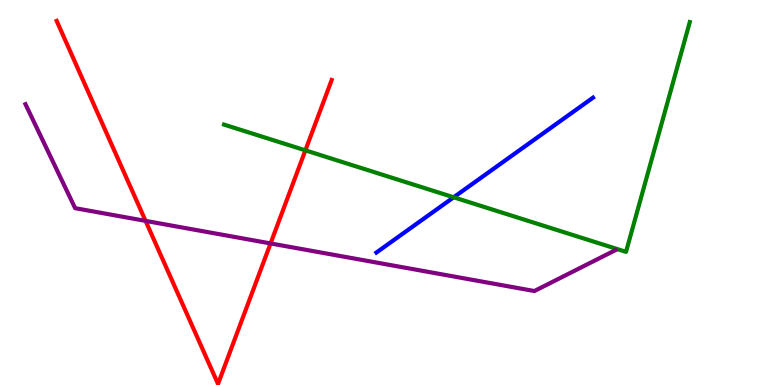[{'lines': ['blue', 'red'], 'intersections': []}, {'lines': ['green', 'red'], 'intersections': [{'x': 3.94, 'y': 6.1}]}, {'lines': ['purple', 'red'], 'intersections': [{'x': 1.88, 'y': 4.26}, {'x': 3.49, 'y': 3.68}]}, {'lines': ['blue', 'green'], 'intersections': [{'x': 5.85, 'y': 4.88}]}, {'lines': ['blue', 'purple'], 'intersections': []}, {'lines': ['green', 'purple'], 'intersections': []}]